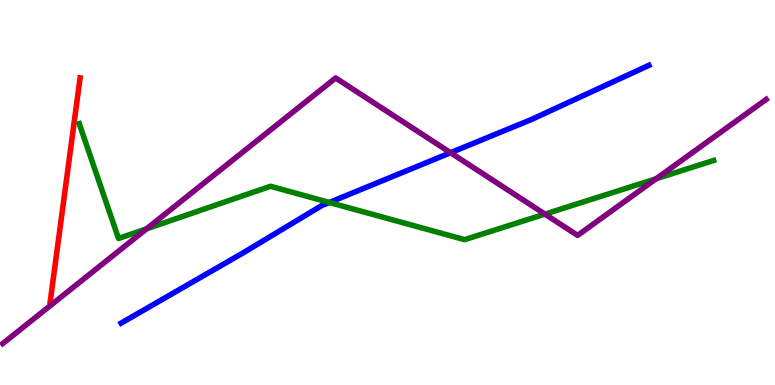[{'lines': ['blue', 'red'], 'intersections': []}, {'lines': ['green', 'red'], 'intersections': []}, {'lines': ['purple', 'red'], 'intersections': []}, {'lines': ['blue', 'green'], 'intersections': [{'x': 4.25, 'y': 4.74}]}, {'lines': ['blue', 'purple'], 'intersections': [{'x': 5.81, 'y': 6.03}]}, {'lines': ['green', 'purple'], 'intersections': [{'x': 1.89, 'y': 4.06}, {'x': 7.03, 'y': 4.44}, {'x': 8.47, 'y': 5.36}]}]